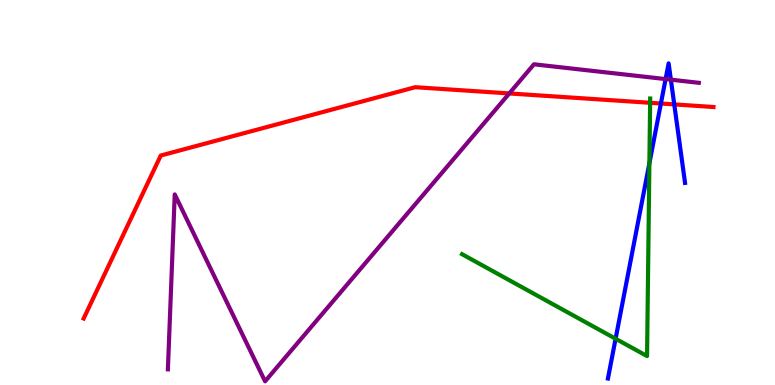[{'lines': ['blue', 'red'], 'intersections': [{'x': 8.53, 'y': 7.31}, {'x': 8.7, 'y': 7.29}]}, {'lines': ['green', 'red'], 'intersections': [{'x': 8.39, 'y': 7.33}]}, {'lines': ['purple', 'red'], 'intersections': [{'x': 6.57, 'y': 7.57}]}, {'lines': ['blue', 'green'], 'intersections': [{'x': 7.94, 'y': 1.2}, {'x': 8.38, 'y': 5.76}]}, {'lines': ['blue', 'purple'], 'intersections': [{'x': 8.59, 'y': 7.95}, {'x': 8.66, 'y': 7.93}]}, {'lines': ['green', 'purple'], 'intersections': []}]